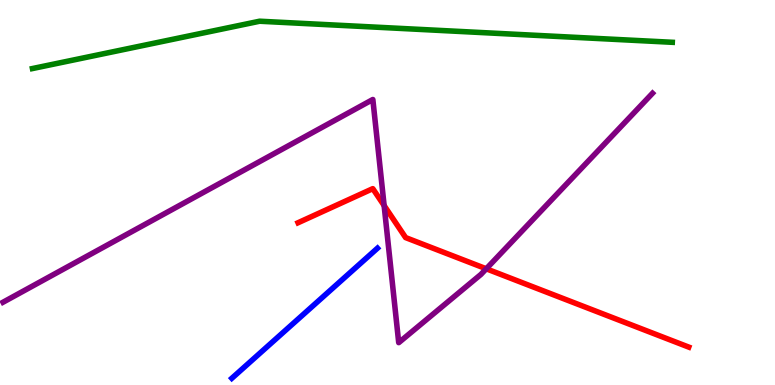[{'lines': ['blue', 'red'], 'intersections': []}, {'lines': ['green', 'red'], 'intersections': []}, {'lines': ['purple', 'red'], 'intersections': [{'x': 4.96, 'y': 4.66}, {'x': 6.27, 'y': 3.02}]}, {'lines': ['blue', 'green'], 'intersections': []}, {'lines': ['blue', 'purple'], 'intersections': []}, {'lines': ['green', 'purple'], 'intersections': []}]